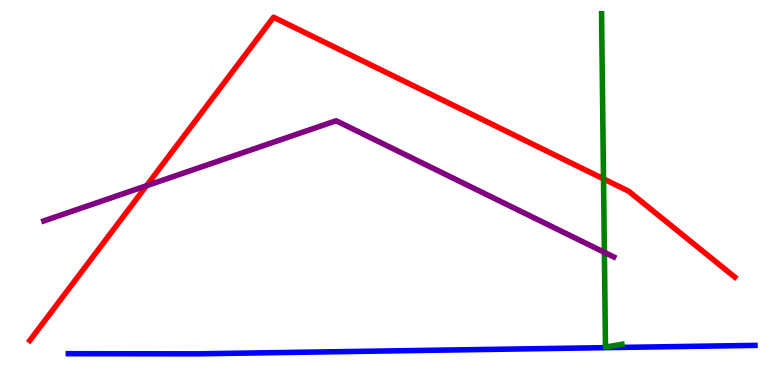[{'lines': ['blue', 'red'], 'intersections': []}, {'lines': ['green', 'red'], 'intersections': [{'x': 7.79, 'y': 5.35}]}, {'lines': ['purple', 'red'], 'intersections': [{'x': 1.89, 'y': 5.18}]}, {'lines': ['blue', 'green'], 'intersections': []}, {'lines': ['blue', 'purple'], 'intersections': []}, {'lines': ['green', 'purple'], 'intersections': [{'x': 7.8, 'y': 3.45}]}]